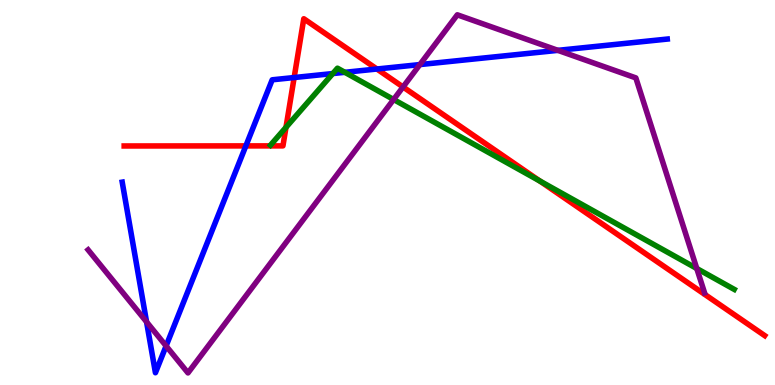[{'lines': ['blue', 'red'], 'intersections': [{'x': 3.17, 'y': 6.21}, {'x': 3.8, 'y': 7.99}, {'x': 4.86, 'y': 8.21}]}, {'lines': ['green', 'red'], 'intersections': [{'x': 3.69, 'y': 6.69}, {'x': 6.97, 'y': 5.3}]}, {'lines': ['purple', 'red'], 'intersections': [{'x': 5.2, 'y': 7.74}]}, {'lines': ['blue', 'green'], 'intersections': [{'x': 4.29, 'y': 8.09}, {'x': 4.45, 'y': 8.12}]}, {'lines': ['blue', 'purple'], 'intersections': [{'x': 1.89, 'y': 1.64}, {'x': 2.14, 'y': 1.01}, {'x': 5.42, 'y': 8.32}, {'x': 7.2, 'y': 8.69}]}, {'lines': ['green', 'purple'], 'intersections': [{'x': 5.08, 'y': 7.42}, {'x': 8.99, 'y': 3.03}]}]